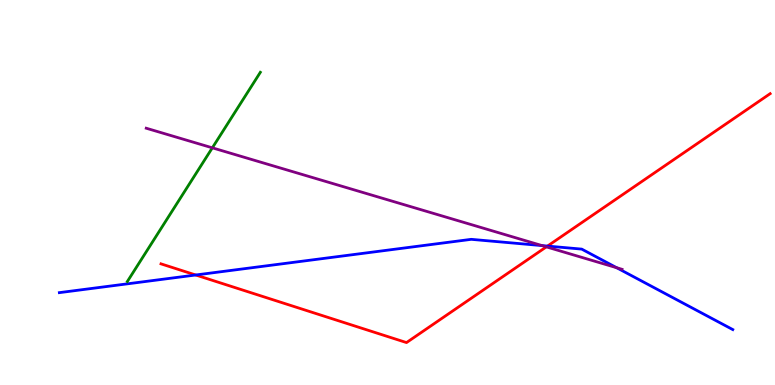[{'lines': ['blue', 'red'], 'intersections': [{'x': 2.53, 'y': 2.86}, {'x': 7.06, 'y': 3.61}]}, {'lines': ['green', 'red'], 'intersections': []}, {'lines': ['purple', 'red'], 'intersections': [{'x': 7.05, 'y': 3.59}]}, {'lines': ['blue', 'green'], 'intersections': []}, {'lines': ['blue', 'purple'], 'intersections': [{'x': 6.99, 'y': 3.62}, {'x': 7.96, 'y': 3.05}]}, {'lines': ['green', 'purple'], 'intersections': [{'x': 2.74, 'y': 6.16}]}]